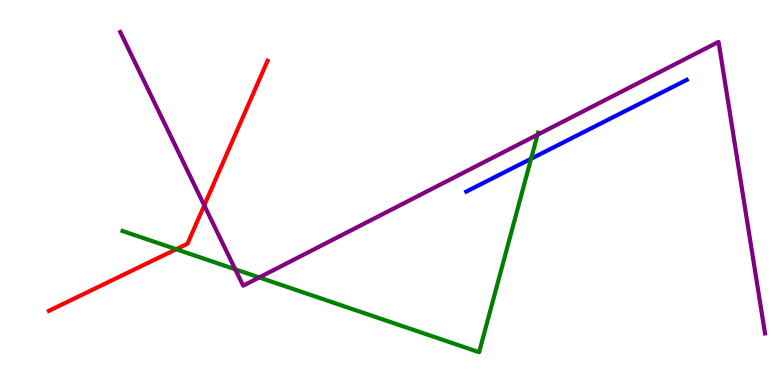[{'lines': ['blue', 'red'], 'intersections': []}, {'lines': ['green', 'red'], 'intersections': [{'x': 2.27, 'y': 3.53}]}, {'lines': ['purple', 'red'], 'intersections': [{'x': 2.64, 'y': 4.67}]}, {'lines': ['blue', 'green'], 'intersections': [{'x': 6.85, 'y': 5.88}]}, {'lines': ['blue', 'purple'], 'intersections': []}, {'lines': ['green', 'purple'], 'intersections': [{'x': 3.04, 'y': 3.01}, {'x': 3.35, 'y': 2.79}, {'x': 6.94, 'y': 6.5}]}]